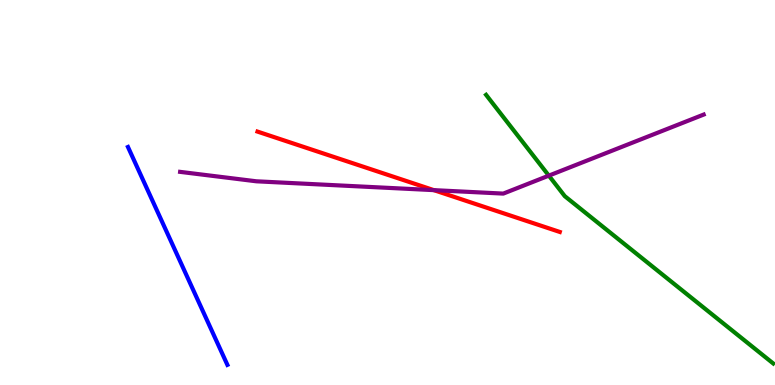[{'lines': ['blue', 'red'], 'intersections': []}, {'lines': ['green', 'red'], 'intersections': []}, {'lines': ['purple', 'red'], 'intersections': [{'x': 5.6, 'y': 5.06}]}, {'lines': ['blue', 'green'], 'intersections': []}, {'lines': ['blue', 'purple'], 'intersections': []}, {'lines': ['green', 'purple'], 'intersections': [{'x': 7.08, 'y': 5.44}]}]